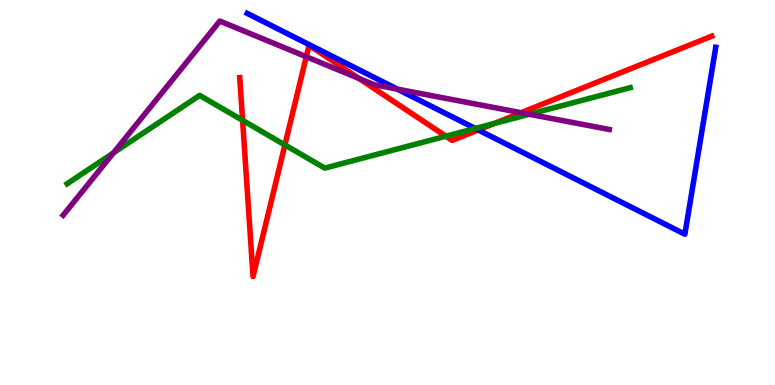[{'lines': ['blue', 'red'], 'intersections': [{'x': 6.17, 'y': 6.62}]}, {'lines': ['green', 'red'], 'intersections': [{'x': 3.13, 'y': 6.87}, {'x': 3.68, 'y': 6.24}, {'x': 5.75, 'y': 6.46}, {'x': 6.38, 'y': 6.79}]}, {'lines': ['purple', 'red'], 'intersections': [{'x': 3.95, 'y': 8.53}, {'x': 4.63, 'y': 7.96}, {'x': 6.72, 'y': 7.07}]}, {'lines': ['blue', 'green'], 'intersections': [{'x': 6.13, 'y': 6.66}]}, {'lines': ['blue', 'purple'], 'intersections': [{'x': 5.13, 'y': 7.68}]}, {'lines': ['green', 'purple'], 'intersections': [{'x': 1.46, 'y': 6.03}, {'x': 6.83, 'y': 7.03}]}]